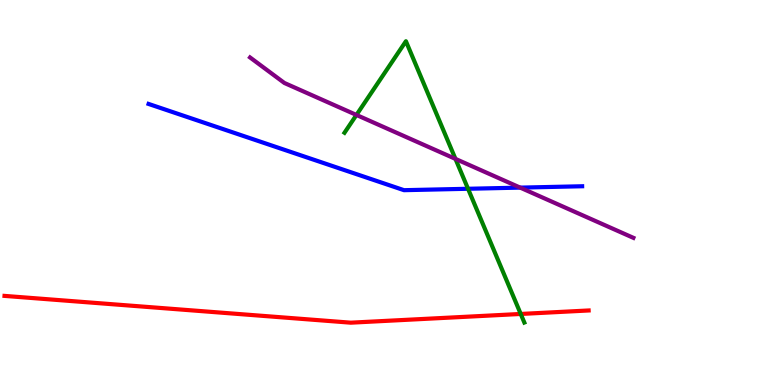[{'lines': ['blue', 'red'], 'intersections': []}, {'lines': ['green', 'red'], 'intersections': [{'x': 6.72, 'y': 1.85}]}, {'lines': ['purple', 'red'], 'intersections': []}, {'lines': ['blue', 'green'], 'intersections': [{'x': 6.04, 'y': 5.1}]}, {'lines': ['blue', 'purple'], 'intersections': [{'x': 6.71, 'y': 5.13}]}, {'lines': ['green', 'purple'], 'intersections': [{'x': 4.6, 'y': 7.01}, {'x': 5.88, 'y': 5.87}]}]